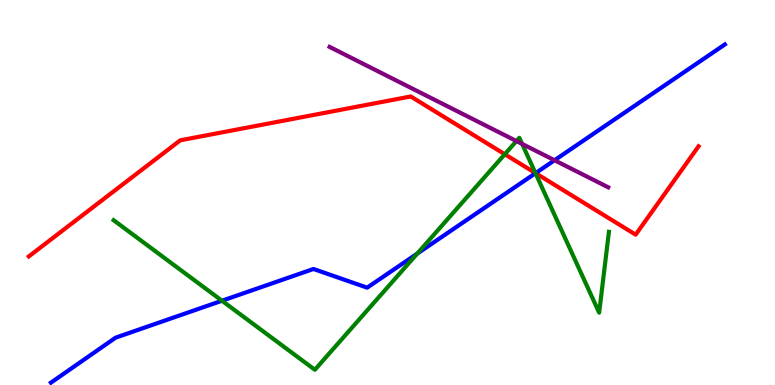[{'lines': ['blue', 'red'], 'intersections': [{'x': 6.91, 'y': 5.5}]}, {'lines': ['green', 'red'], 'intersections': [{'x': 6.51, 'y': 5.99}, {'x': 6.91, 'y': 5.5}]}, {'lines': ['purple', 'red'], 'intersections': []}, {'lines': ['blue', 'green'], 'intersections': [{'x': 2.86, 'y': 2.19}, {'x': 5.38, 'y': 3.41}, {'x': 6.91, 'y': 5.5}]}, {'lines': ['blue', 'purple'], 'intersections': [{'x': 7.16, 'y': 5.84}]}, {'lines': ['green', 'purple'], 'intersections': [{'x': 6.66, 'y': 6.34}, {'x': 6.74, 'y': 6.26}]}]